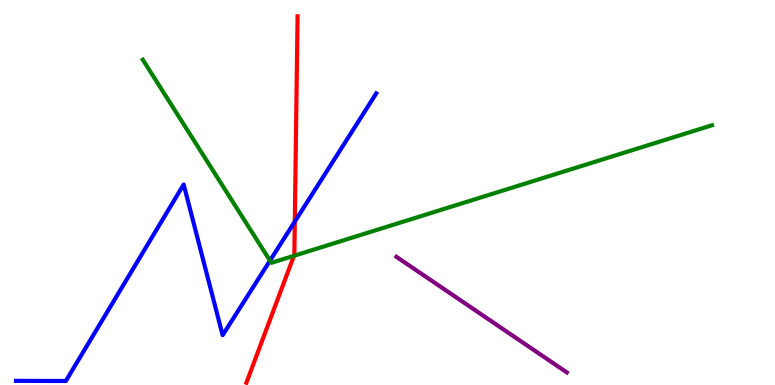[{'lines': ['blue', 'red'], 'intersections': [{'x': 3.8, 'y': 4.24}]}, {'lines': ['green', 'red'], 'intersections': [{'x': 3.79, 'y': 3.36}]}, {'lines': ['purple', 'red'], 'intersections': []}, {'lines': ['blue', 'green'], 'intersections': [{'x': 3.48, 'y': 3.23}]}, {'lines': ['blue', 'purple'], 'intersections': []}, {'lines': ['green', 'purple'], 'intersections': []}]